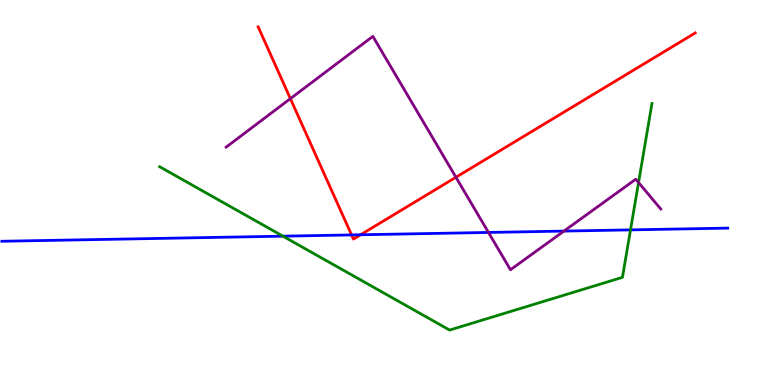[{'lines': ['blue', 'red'], 'intersections': [{'x': 4.54, 'y': 3.9}, {'x': 4.65, 'y': 3.9}]}, {'lines': ['green', 'red'], 'intersections': []}, {'lines': ['purple', 'red'], 'intersections': [{'x': 3.75, 'y': 7.44}, {'x': 5.88, 'y': 5.4}]}, {'lines': ['blue', 'green'], 'intersections': [{'x': 3.65, 'y': 3.87}, {'x': 8.14, 'y': 4.03}]}, {'lines': ['blue', 'purple'], 'intersections': [{'x': 6.3, 'y': 3.96}, {'x': 7.28, 'y': 4.0}]}, {'lines': ['green', 'purple'], 'intersections': [{'x': 8.24, 'y': 5.26}]}]